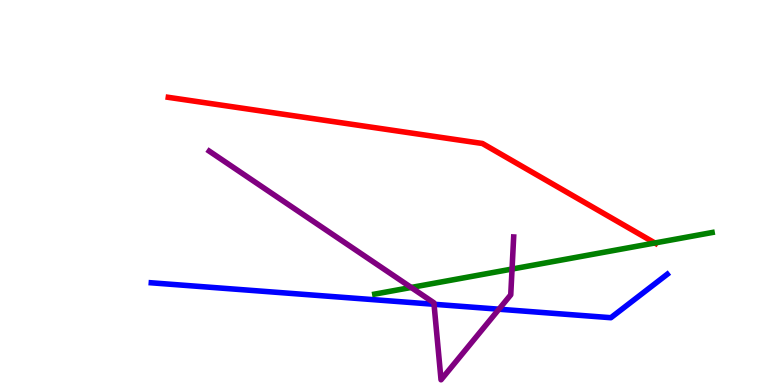[{'lines': ['blue', 'red'], 'intersections': []}, {'lines': ['green', 'red'], 'intersections': [{'x': 8.45, 'y': 3.69}]}, {'lines': ['purple', 'red'], 'intersections': []}, {'lines': ['blue', 'green'], 'intersections': []}, {'lines': ['blue', 'purple'], 'intersections': [{'x': 5.6, 'y': 2.1}, {'x': 6.44, 'y': 1.97}]}, {'lines': ['green', 'purple'], 'intersections': [{'x': 5.31, 'y': 2.53}, {'x': 6.61, 'y': 3.01}]}]